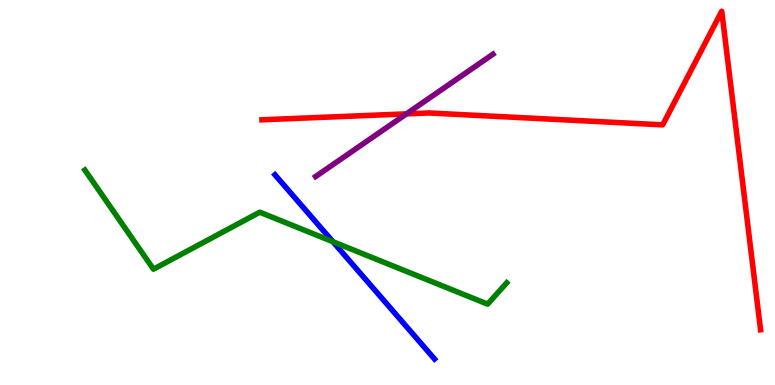[{'lines': ['blue', 'red'], 'intersections': []}, {'lines': ['green', 'red'], 'intersections': []}, {'lines': ['purple', 'red'], 'intersections': [{'x': 5.24, 'y': 7.04}]}, {'lines': ['blue', 'green'], 'intersections': [{'x': 4.3, 'y': 3.72}]}, {'lines': ['blue', 'purple'], 'intersections': []}, {'lines': ['green', 'purple'], 'intersections': []}]